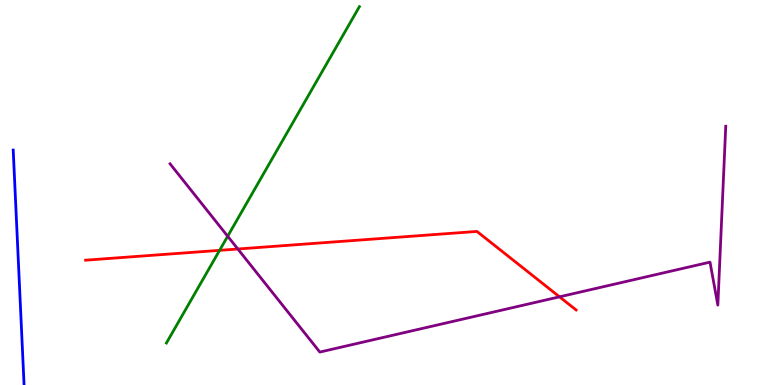[{'lines': ['blue', 'red'], 'intersections': []}, {'lines': ['green', 'red'], 'intersections': [{'x': 2.83, 'y': 3.5}]}, {'lines': ['purple', 'red'], 'intersections': [{'x': 3.07, 'y': 3.53}, {'x': 7.22, 'y': 2.29}]}, {'lines': ['blue', 'green'], 'intersections': []}, {'lines': ['blue', 'purple'], 'intersections': []}, {'lines': ['green', 'purple'], 'intersections': [{'x': 2.94, 'y': 3.86}]}]